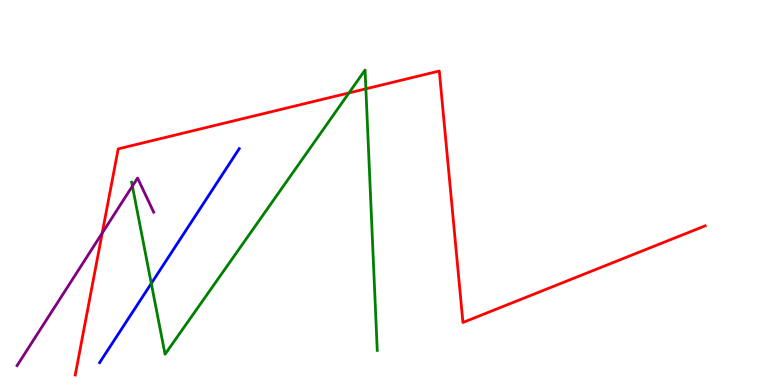[{'lines': ['blue', 'red'], 'intersections': []}, {'lines': ['green', 'red'], 'intersections': [{'x': 4.5, 'y': 7.59}, {'x': 4.72, 'y': 7.69}]}, {'lines': ['purple', 'red'], 'intersections': [{'x': 1.32, 'y': 3.95}]}, {'lines': ['blue', 'green'], 'intersections': [{'x': 1.95, 'y': 2.64}]}, {'lines': ['blue', 'purple'], 'intersections': []}, {'lines': ['green', 'purple'], 'intersections': [{'x': 1.71, 'y': 5.17}]}]